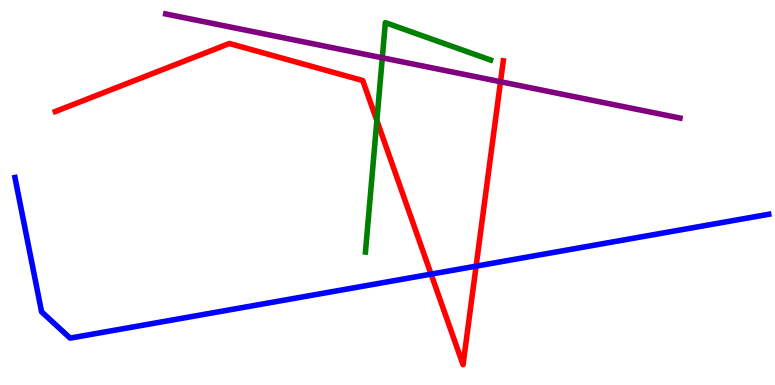[{'lines': ['blue', 'red'], 'intersections': [{'x': 5.56, 'y': 2.88}, {'x': 6.14, 'y': 3.09}]}, {'lines': ['green', 'red'], 'intersections': [{'x': 4.86, 'y': 6.87}]}, {'lines': ['purple', 'red'], 'intersections': [{'x': 6.46, 'y': 7.88}]}, {'lines': ['blue', 'green'], 'intersections': []}, {'lines': ['blue', 'purple'], 'intersections': []}, {'lines': ['green', 'purple'], 'intersections': [{'x': 4.93, 'y': 8.5}]}]